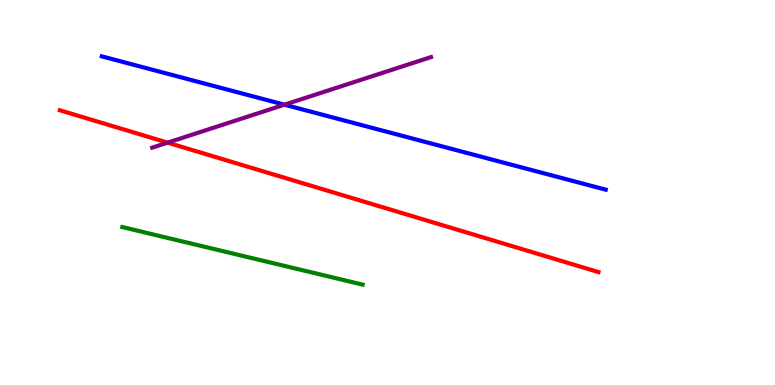[{'lines': ['blue', 'red'], 'intersections': []}, {'lines': ['green', 'red'], 'intersections': []}, {'lines': ['purple', 'red'], 'intersections': [{'x': 2.16, 'y': 6.29}]}, {'lines': ['blue', 'green'], 'intersections': []}, {'lines': ['blue', 'purple'], 'intersections': [{'x': 3.67, 'y': 7.28}]}, {'lines': ['green', 'purple'], 'intersections': []}]